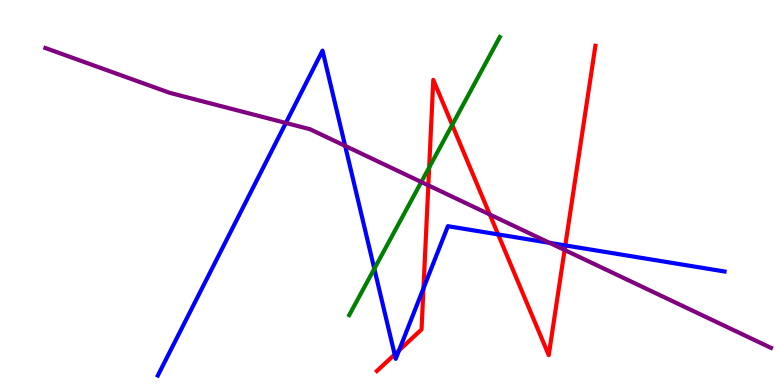[{'lines': ['blue', 'red'], 'intersections': [{'x': 5.09, 'y': 0.793}, {'x': 5.15, 'y': 0.899}, {'x': 5.46, 'y': 2.51}, {'x': 6.43, 'y': 3.91}, {'x': 7.29, 'y': 3.63}]}, {'lines': ['green', 'red'], 'intersections': [{'x': 5.54, 'y': 5.65}, {'x': 5.83, 'y': 6.76}]}, {'lines': ['purple', 'red'], 'intersections': [{'x': 5.53, 'y': 5.19}, {'x': 6.32, 'y': 4.43}, {'x': 7.29, 'y': 3.51}]}, {'lines': ['blue', 'green'], 'intersections': [{'x': 4.83, 'y': 3.02}]}, {'lines': ['blue', 'purple'], 'intersections': [{'x': 3.69, 'y': 6.81}, {'x': 4.45, 'y': 6.21}, {'x': 7.09, 'y': 3.69}]}, {'lines': ['green', 'purple'], 'intersections': [{'x': 5.44, 'y': 5.27}]}]